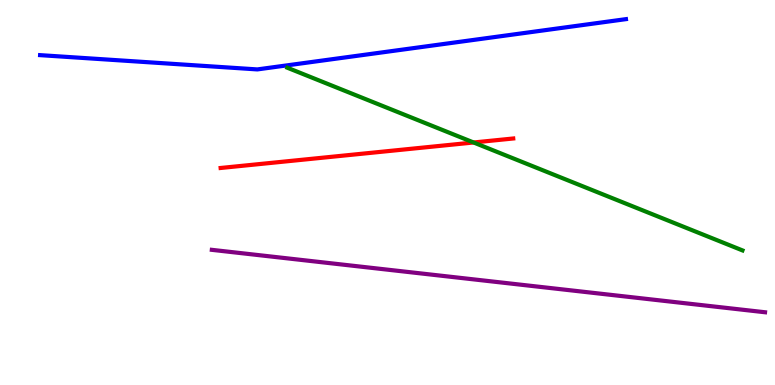[{'lines': ['blue', 'red'], 'intersections': []}, {'lines': ['green', 'red'], 'intersections': [{'x': 6.11, 'y': 6.3}]}, {'lines': ['purple', 'red'], 'intersections': []}, {'lines': ['blue', 'green'], 'intersections': []}, {'lines': ['blue', 'purple'], 'intersections': []}, {'lines': ['green', 'purple'], 'intersections': []}]